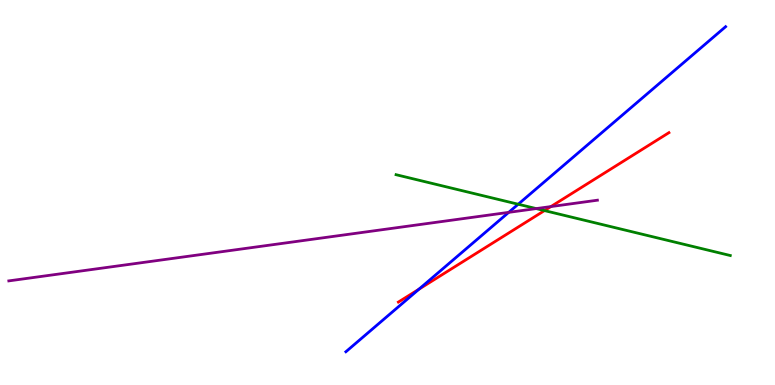[{'lines': ['blue', 'red'], 'intersections': [{'x': 5.41, 'y': 2.49}]}, {'lines': ['green', 'red'], 'intersections': [{'x': 7.03, 'y': 4.53}]}, {'lines': ['purple', 'red'], 'intersections': [{'x': 7.11, 'y': 4.63}]}, {'lines': ['blue', 'green'], 'intersections': [{'x': 6.69, 'y': 4.7}]}, {'lines': ['blue', 'purple'], 'intersections': [{'x': 6.56, 'y': 4.48}]}, {'lines': ['green', 'purple'], 'intersections': [{'x': 6.92, 'y': 4.58}]}]